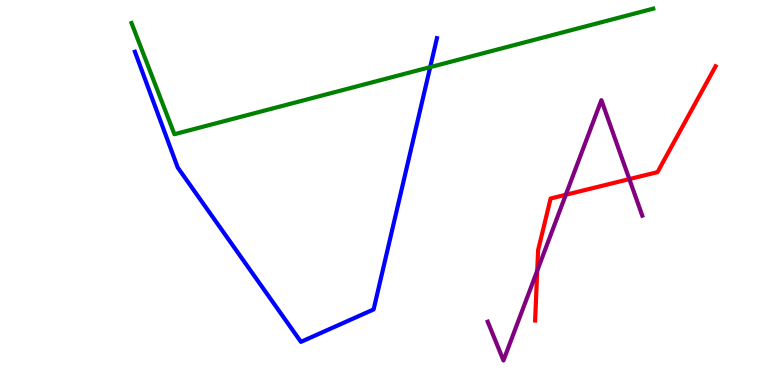[{'lines': ['blue', 'red'], 'intersections': []}, {'lines': ['green', 'red'], 'intersections': []}, {'lines': ['purple', 'red'], 'intersections': [{'x': 6.93, 'y': 2.97}, {'x': 7.3, 'y': 4.94}, {'x': 8.12, 'y': 5.35}]}, {'lines': ['blue', 'green'], 'intersections': [{'x': 5.55, 'y': 8.26}]}, {'lines': ['blue', 'purple'], 'intersections': []}, {'lines': ['green', 'purple'], 'intersections': []}]